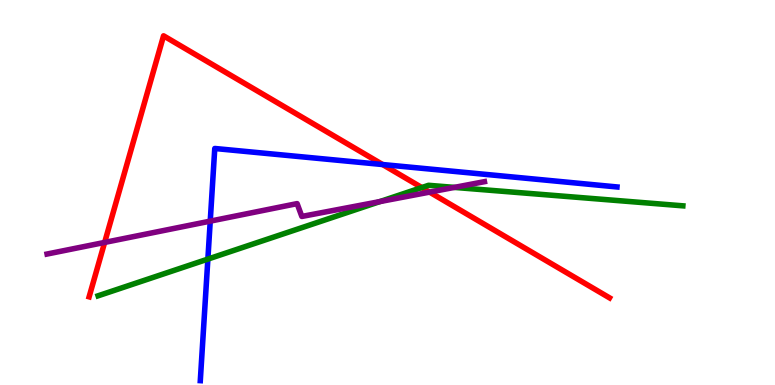[{'lines': ['blue', 'red'], 'intersections': [{'x': 4.94, 'y': 5.73}]}, {'lines': ['green', 'red'], 'intersections': [{'x': 5.44, 'y': 5.13}]}, {'lines': ['purple', 'red'], 'intersections': [{'x': 1.35, 'y': 3.7}, {'x': 5.54, 'y': 5.01}]}, {'lines': ['blue', 'green'], 'intersections': [{'x': 2.68, 'y': 3.27}]}, {'lines': ['blue', 'purple'], 'intersections': [{'x': 2.71, 'y': 4.26}]}, {'lines': ['green', 'purple'], 'intersections': [{'x': 4.9, 'y': 4.76}, {'x': 5.86, 'y': 5.13}]}]